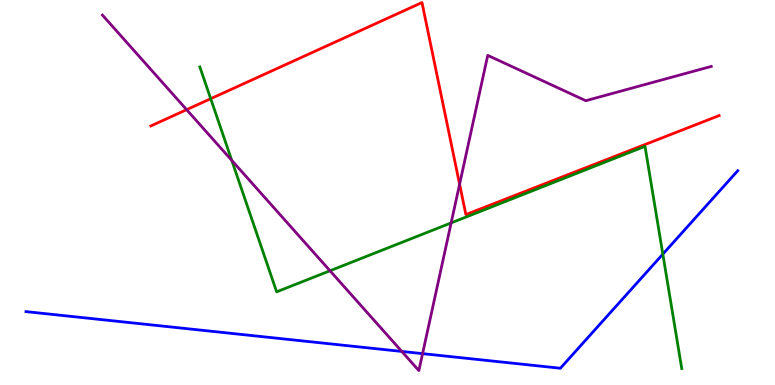[{'lines': ['blue', 'red'], 'intersections': []}, {'lines': ['green', 'red'], 'intersections': [{'x': 2.72, 'y': 7.44}]}, {'lines': ['purple', 'red'], 'intersections': [{'x': 2.41, 'y': 7.15}, {'x': 5.93, 'y': 5.22}]}, {'lines': ['blue', 'green'], 'intersections': [{'x': 8.55, 'y': 3.4}]}, {'lines': ['blue', 'purple'], 'intersections': [{'x': 5.18, 'y': 0.872}, {'x': 5.45, 'y': 0.815}]}, {'lines': ['green', 'purple'], 'intersections': [{'x': 2.99, 'y': 5.83}, {'x': 4.26, 'y': 2.97}, {'x': 5.82, 'y': 4.21}]}]